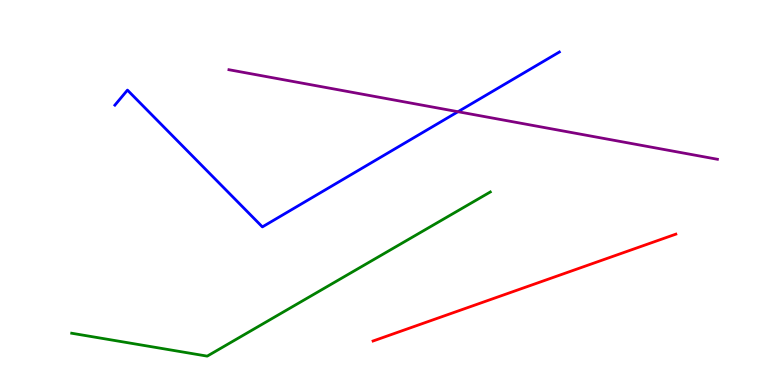[{'lines': ['blue', 'red'], 'intersections': []}, {'lines': ['green', 'red'], 'intersections': []}, {'lines': ['purple', 'red'], 'intersections': []}, {'lines': ['blue', 'green'], 'intersections': []}, {'lines': ['blue', 'purple'], 'intersections': [{'x': 5.91, 'y': 7.1}]}, {'lines': ['green', 'purple'], 'intersections': []}]